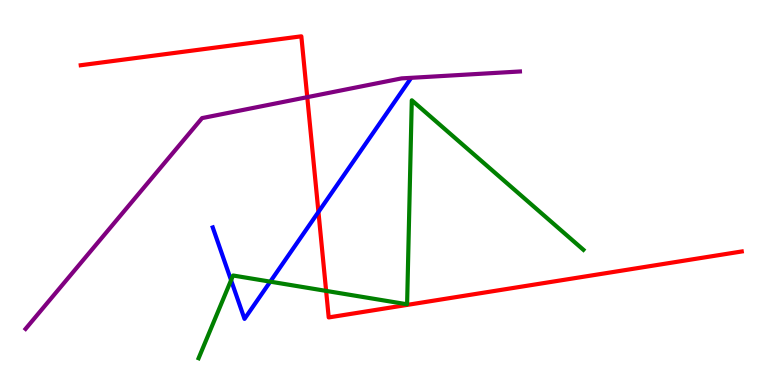[{'lines': ['blue', 'red'], 'intersections': [{'x': 4.11, 'y': 4.49}]}, {'lines': ['green', 'red'], 'intersections': [{'x': 4.21, 'y': 2.44}]}, {'lines': ['purple', 'red'], 'intersections': [{'x': 3.96, 'y': 7.48}]}, {'lines': ['blue', 'green'], 'intersections': [{'x': 2.98, 'y': 2.72}, {'x': 3.49, 'y': 2.68}]}, {'lines': ['blue', 'purple'], 'intersections': []}, {'lines': ['green', 'purple'], 'intersections': []}]